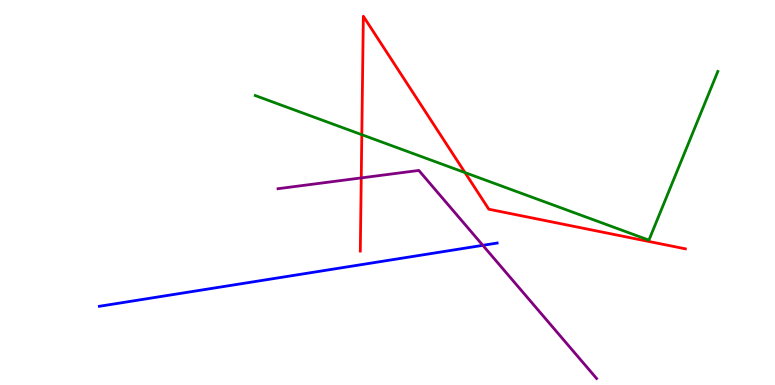[{'lines': ['blue', 'red'], 'intersections': []}, {'lines': ['green', 'red'], 'intersections': [{'x': 4.67, 'y': 6.5}, {'x': 6.0, 'y': 5.52}]}, {'lines': ['purple', 'red'], 'intersections': [{'x': 4.66, 'y': 5.38}]}, {'lines': ['blue', 'green'], 'intersections': []}, {'lines': ['blue', 'purple'], 'intersections': [{'x': 6.23, 'y': 3.63}]}, {'lines': ['green', 'purple'], 'intersections': []}]